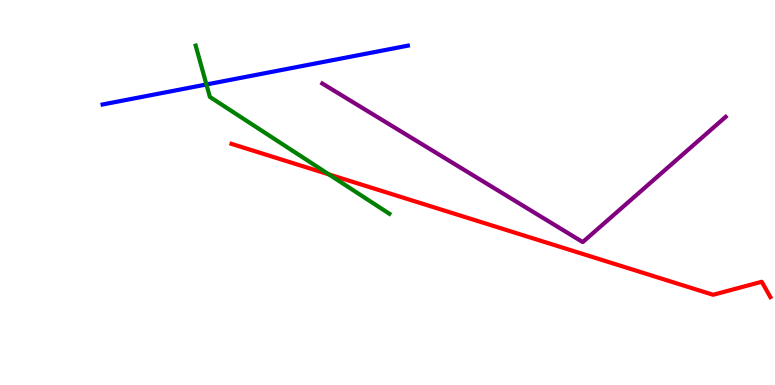[{'lines': ['blue', 'red'], 'intersections': []}, {'lines': ['green', 'red'], 'intersections': [{'x': 4.24, 'y': 5.47}]}, {'lines': ['purple', 'red'], 'intersections': []}, {'lines': ['blue', 'green'], 'intersections': [{'x': 2.66, 'y': 7.81}]}, {'lines': ['blue', 'purple'], 'intersections': []}, {'lines': ['green', 'purple'], 'intersections': []}]